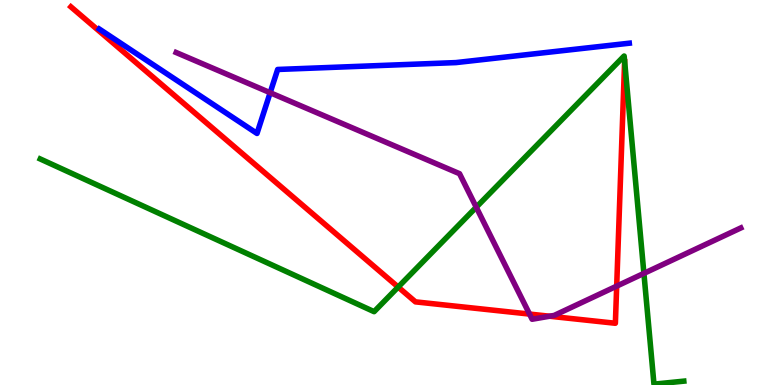[{'lines': ['blue', 'red'], 'intersections': []}, {'lines': ['green', 'red'], 'intersections': [{'x': 5.14, 'y': 2.54}]}, {'lines': ['purple', 'red'], 'intersections': [{'x': 6.83, 'y': 1.84}, {'x': 7.09, 'y': 1.79}, {'x': 7.96, 'y': 2.57}]}, {'lines': ['blue', 'green'], 'intersections': []}, {'lines': ['blue', 'purple'], 'intersections': [{'x': 3.49, 'y': 7.59}]}, {'lines': ['green', 'purple'], 'intersections': [{'x': 6.15, 'y': 4.62}, {'x': 8.31, 'y': 2.9}]}]